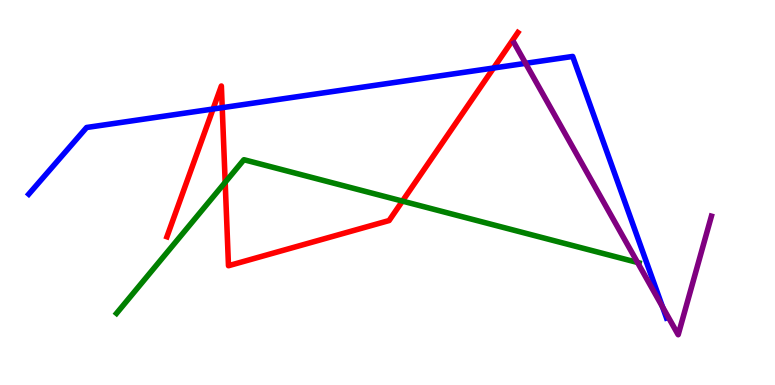[{'lines': ['blue', 'red'], 'intersections': [{'x': 2.75, 'y': 7.17}, {'x': 2.87, 'y': 7.2}, {'x': 6.37, 'y': 8.23}]}, {'lines': ['green', 'red'], 'intersections': [{'x': 2.91, 'y': 5.26}, {'x': 5.19, 'y': 4.78}]}, {'lines': ['purple', 'red'], 'intersections': []}, {'lines': ['blue', 'green'], 'intersections': []}, {'lines': ['blue', 'purple'], 'intersections': [{'x': 6.78, 'y': 8.36}, {'x': 8.55, 'y': 2.03}]}, {'lines': ['green', 'purple'], 'intersections': [{'x': 8.23, 'y': 3.18}]}]